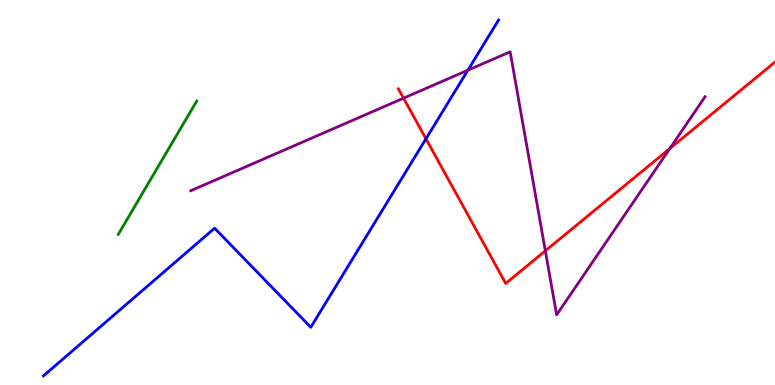[{'lines': ['blue', 'red'], 'intersections': [{'x': 5.5, 'y': 6.39}]}, {'lines': ['green', 'red'], 'intersections': []}, {'lines': ['purple', 'red'], 'intersections': [{'x': 5.21, 'y': 7.45}, {'x': 7.04, 'y': 3.48}, {'x': 8.64, 'y': 6.14}]}, {'lines': ['blue', 'green'], 'intersections': []}, {'lines': ['blue', 'purple'], 'intersections': [{'x': 6.04, 'y': 8.18}]}, {'lines': ['green', 'purple'], 'intersections': []}]